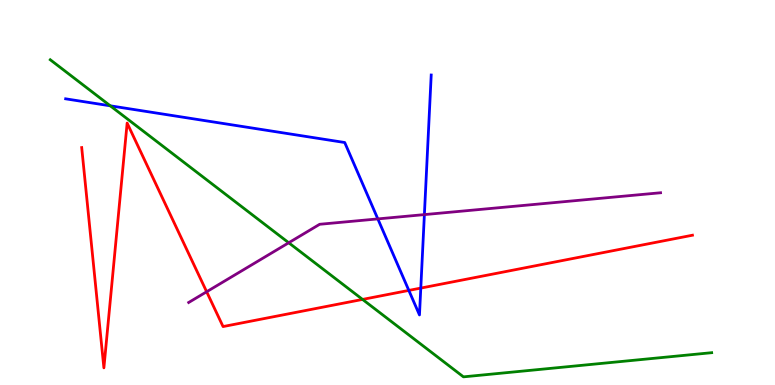[{'lines': ['blue', 'red'], 'intersections': [{'x': 5.28, 'y': 2.46}, {'x': 5.43, 'y': 2.52}]}, {'lines': ['green', 'red'], 'intersections': [{'x': 4.68, 'y': 2.22}]}, {'lines': ['purple', 'red'], 'intersections': [{'x': 2.67, 'y': 2.42}]}, {'lines': ['blue', 'green'], 'intersections': [{'x': 1.42, 'y': 7.25}]}, {'lines': ['blue', 'purple'], 'intersections': [{'x': 4.88, 'y': 4.31}, {'x': 5.48, 'y': 4.43}]}, {'lines': ['green', 'purple'], 'intersections': [{'x': 3.73, 'y': 3.69}]}]